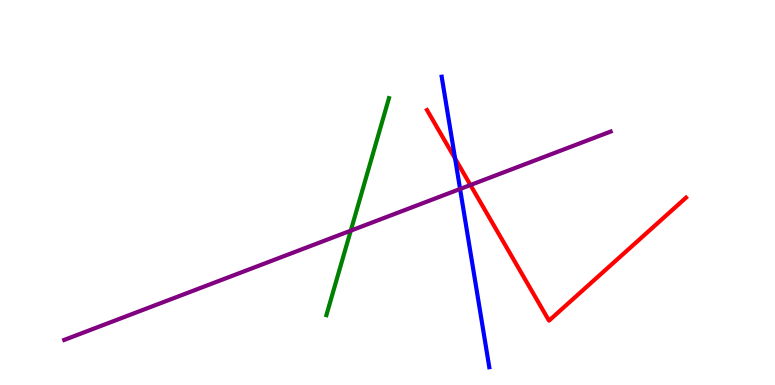[{'lines': ['blue', 'red'], 'intersections': [{'x': 5.87, 'y': 5.88}]}, {'lines': ['green', 'red'], 'intersections': []}, {'lines': ['purple', 'red'], 'intersections': [{'x': 6.07, 'y': 5.19}]}, {'lines': ['blue', 'green'], 'intersections': []}, {'lines': ['blue', 'purple'], 'intersections': [{'x': 5.94, 'y': 5.09}]}, {'lines': ['green', 'purple'], 'intersections': [{'x': 4.53, 'y': 4.01}]}]